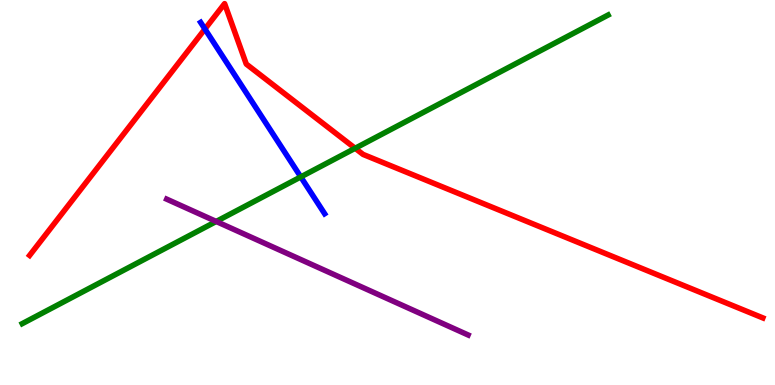[{'lines': ['blue', 'red'], 'intersections': [{'x': 2.64, 'y': 9.25}]}, {'lines': ['green', 'red'], 'intersections': [{'x': 4.58, 'y': 6.15}]}, {'lines': ['purple', 'red'], 'intersections': []}, {'lines': ['blue', 'green'], 'intersections': [{'x': 3.88, 'y': 5.4}]}, {'lines': ['blue', 'purple'], 'intersections': []}, {'lines': ['green', 'purple'], 'intersections': [{'x': 2.79, 'y': 4.25}]}]